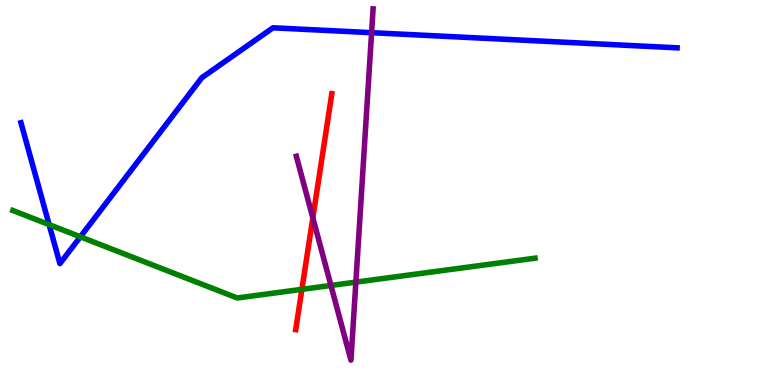[{'lines': ['blue', 'red'], 'intersections': []}, {'lines': ['green', 'red'], 'intersections': [{'x': 3.9, 'y': 2.48}]}, {'lines': ['purple', 'red'], 'intersections': [{'x': 4.04, 'y': 4.34}]}, {'lines': ['blue', 'green'], 'intersections': [{'x': 0.634, 'y': 4.17}, {'x': 1.04, 'y': 3.85}]}, {'lines': ['blue', 'purple'], 'intersections': [{'x': 4.79, 'y': 9.15}]}, {'lines': ['green', 'purple'], 'intersections': [{'x': 4.27, 'y': 2.59}, {'x': 4.59, 'y': 2.67}]}]